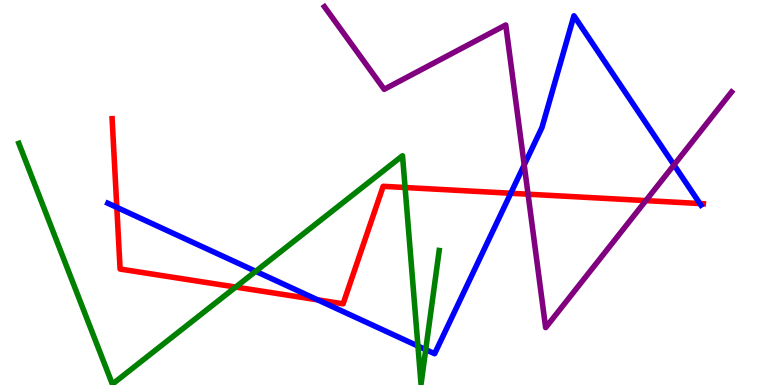[{'lines': ['blue', 'red'], 'intersections': [{'x': 1.51, 'y': 4.61}, {'x': 4.1, 'y': 2.21}, {'x': 6.59, 'y': 4.98}, {'x': 9.03, 'y': 4.71}]}, {'lines': ['green', 'red'], 'intersections': [{'x': 3.04, 'y': 2.54}, {'x': 5.23, 'y': 5.13}]}, {'lines': ['purple', 'red'], 'intersections': [{'x': 6.81, 'y': 4.96}, {'x': 8.33, 'y': 4.79}]}, {'lines': ['blue', 'green'], 'intersections': [{'x': 3.3, 'y': 2.95}, {'x': 5.39, 'y': 1.01}, {'x': 5.49, 'y': 0.919}]}, {'lines': ['blue', 'purple'], 'intersections': [{'x': 6.76, 'y': 5.72}, {'x': 8.7, 'y': 5.72}]}, {'lines': ['green', 'purple'], 'intersections': []}]